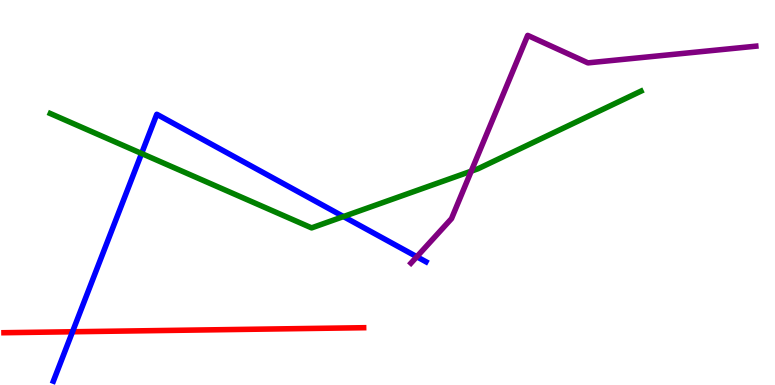[{'lines': ['blue', 'red'], 'intersections': [{'x': 0.936, 'y': 1.38}]}, {'lines': ['green', 'red'], 'intersections': []}, {'lines': ['purple', 'red'], 'intersections': []}, {'lines': ['blue', 'green'], 'intersections': [{'x': 1.83, 'y': 6.01}, {'x': 4.43, 'y': 4.38}]}, {'lines': ['blue', 'purple'], 'intersections': [{'x': 5.38, 'y': 3.33}]}, {'lines': ['green', 'purple'], 'intersections': [{'x': 6.08, 'y': 5.55}]}]